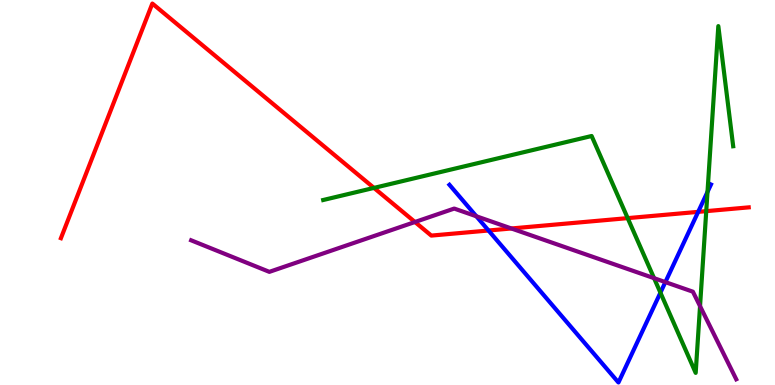[{'lines': ['blue', 'red'], 'intersections': [{'x': 6.3, 'y': 4.01}, {'x': 9.01, 'y': 4.5}]}, {'lines': ['green', 'red'], 'intersections': [{'x': 4.83, 'y': 5.12}, {'x': 8.1, 'y': 4.33}, {'x': 9.11, 'y': 4.52}]}, {'lines': ['purple', 'red'], 'intersections': [{'x': 5.35, 'y': 4.23}, {'x': 6.6, 'y': 4.07}]}, {'lines': ['blue', 'green'], 'intersections': [{'x': 8.52, 'y': 2.4}, {'x': 9.13, 'y': 5.02}]}, {'lines': ['blue', 'purple'], 'intersections': [{'x': 6.15, 'y': 4.38}, {'x': 8.59, 'y': 2.67}]}, {'lines': ['green', 'purple'], 'intersections': [{'x': 8.44, 'y': 2.77}, {'x': 9.03, 'y': 2.05}]}]